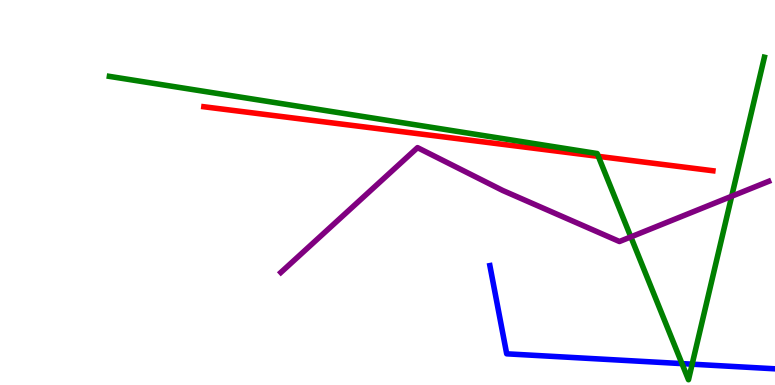[{'lines': ['blue', 'red'], 'intersections': []}, {'lines': ['green', 'red'], 'intersections': [{'x': 7.72, 'y': 5.94}]}, {'lines': ['purple', 'red'], 'intersections': []}, {'lines': ['blue', 'green'], 'intersections': [{'x': 8.8, 'y': 0.555}, {'x': 8.93, 'y': 0.541}]}, {'lines': ['blue', 'purple'], 'intersections': []}, {'lines': ['green', 'purple'], 'intersections': [{'x': 8.14, 'y': 3.85}, {'x': 9.44, 'y': 4.9}]}]